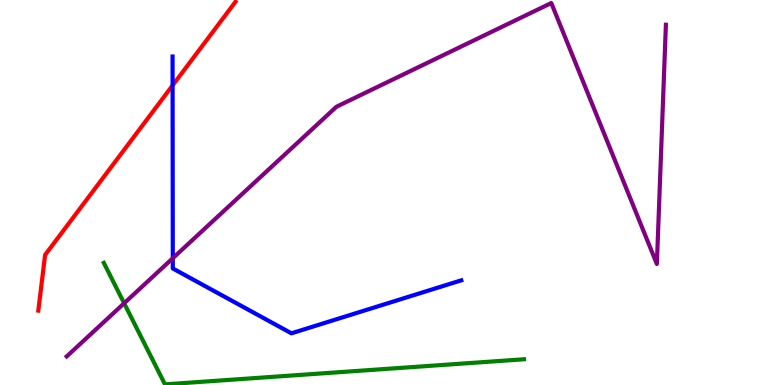[{'lines': ['blue', 'red'], 'intersections': [{'x': 2.23, 'y': 7.78}]}, {'lines': ['green', 'red'], 'intersections': []}, {'lines': ['purple', 'red'], 'intersections': []}, {'lines': ['blue', 'green'], 'intersections': []}, {'lines': ['blue', 'purple'], 'intersections': [{'x': 2.23, 'y': 3.29}]}, {'lines': ['green', 'purple'], 'intersections': [{'x': 1.6, 'y': 2.12}]}]